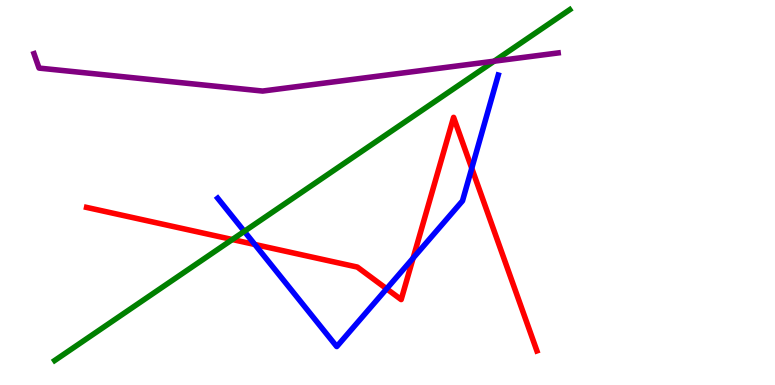[{'lines': ['blue', 'red'], 'intersections': [{'x': 3.29, 'y': 3.65}, {'x': 4.99, 'y': 2.5}, {'x': 5.33, 'y': 3.3}, {'x': 6.09, 'y': 5.63}]}, {'lines': ['green', 'red'], 'intersections': [{'x': 3.0, 'y': 3.78}]}, {'lines': ['purple', 'red'], 'intersections': []}, {'lines': ['blue', 'green'], 'intersections': [{'x': 3.15, 'y': 3.99}]}, {'lines': ['blue', 'purple'], 'intersections': []}, {'lines': ['green', 'purple'], 'intersections': [{'x': 6.38, 'y': 8.41}]}]